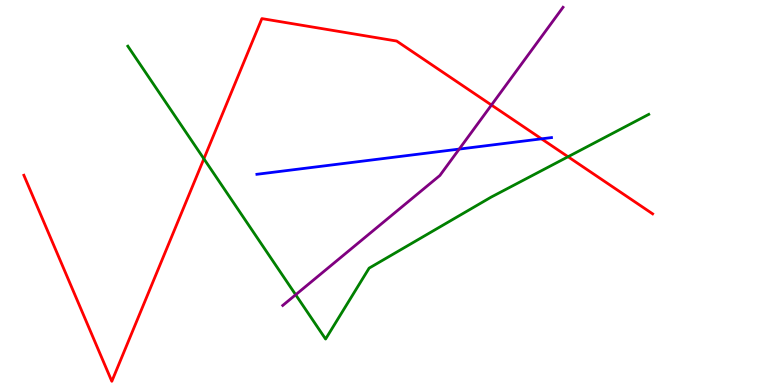[{'lines': ['blue', 'red'], 'intersections': [{'x': 6.99, 'y': 6.39}]}, {'lines': ['green', 'red'], 'intersections': [{'x': 2.63, 'y': 5.88}, {'x': 7.33, 'y': 5.93}]}, {'lines': ['purple', 'red'], 'intersections': [{'x': 6.34, 'y': 7.27}]}, {'lines': ['blue', 'green'], 'intersections': []}, {'lines': ['blue', 'purple'], 'intersections': [{'x': 5.93, 'y': 6.13}]}, {'lines': ['green', 'purple'], 'intersections': [{'x': 3.82, 'y': 2.34}]}]